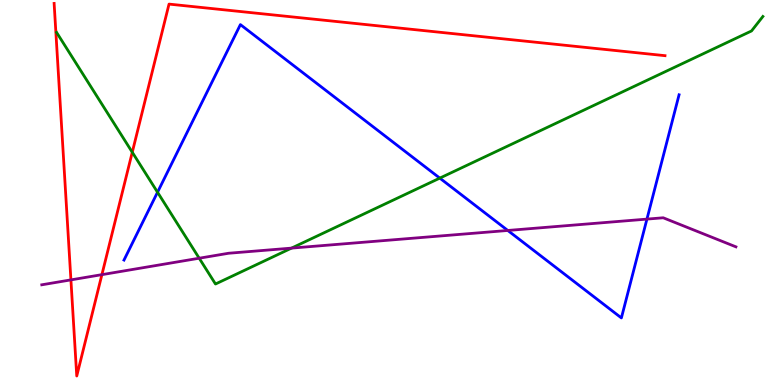[{'lines': ['blue', 'red'], 'intersections': []}, {'lines': ['green', 'red'], 'intersections': [{'x': 1.71, 'y': 6.05}]}, {'lines': ['purple', 'red'], 'intersections': [{'x': 0.915, 'y': 2.73}, {'x': 1.31, 'y': 2.87}]}, {'lines': ['blue', 'green'], 'intersections': [{'x': 2.03, 'y': 5.01}, {'x': 5.67, 'y': 5.37}]}, {'lines': ['blue', 'purple'], 'intersections': [{'x': 6.55, 'y': 4.01}, {'x': 8.35, 'y': 4.31}]}, {'lines': ['green', 'purple'], 'intersections': [{'x': 2.57, 'y': 3.29}, {'x': 3.76, 'y': 3.56}]}]